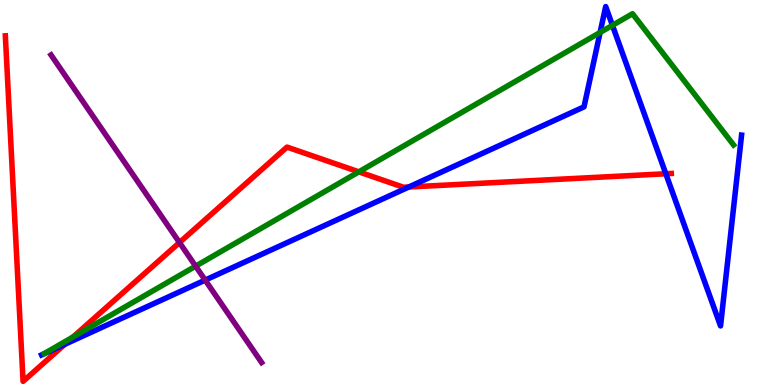[{'lines': ['blue', 'red'], 'intersections': [{'x': 0.837, 'y': 1.06}, {'x': 5.27, 'y': 5.14}, {'x': 8.59, 'y': 5.49}]}, {'lines': ['green', 'red'], 'intersections': [{'x': 0.944, 'y': 1.25}, {'x': 4.63, 'y': 5.54}]}, {'lines': ['purple', 'red'], 'intersections': [{'x': 2.32, 'y': 3.7}]}, {'lines': ['blue', 'green'], 'intersections': [{'x': 7.74, 'y': 9.16}, {'x': 7.9, 'y': 9.34}]}, {'lines': ['blue', 'purple'], 'intersections': [{'x': 2.65, 'y': 2.72}]}, {'lines': ['green', 'purple'], 'intersections': [{'x': 2.52, 'y': 3.09}]}]